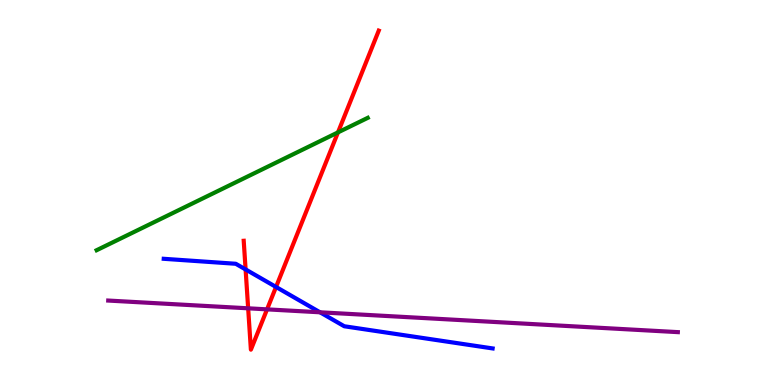[{'lines': ['blue', 'red'], 'intersections': [{'x': 3.17, 'y': 3.0}, {'x': 3.56, 'y': 2.55}]}, {'lines': ['green', 'red'], 'intersections': [{'x': 4.36, 'y': 6.56}]}, {'lines': ['purple', 'red'], 'intersections': [{'x': 3.2, 'y': 1.99}, {'x': 3.45, 'y': 1.96}]}, {'lines': ['blue', 'green'], 'intersections': []}, {'lines': ['blue', 'purple'], 'intersections': [{'x': 4.13, 'y': 1.89}]}, {'lines': ['green', 'purple'], 'intersections': []}]